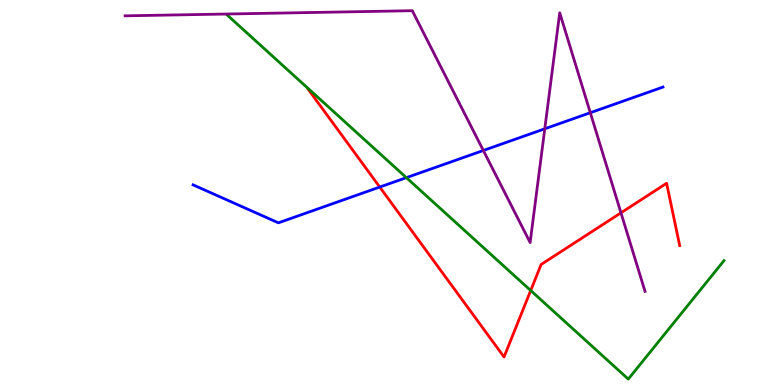[{'lines': ['blue', 'red'], 'intersections': [{'x': 4.9, 'y': 5.14}]}, {'lines': ['green', 'red'], 'intersections': [{'x': 6.85, 'y': 2.45}]}, {'lines': ['purple', 'red'], 'intersections': [{'x': 8.01, 'y': 4.47}]}, {'lines': ['blue', 'green'], 'intersections': [{'x': 5.24, 'y': 5.39}]}, {'lines': ['blue', 'purple'], 'intersections': [{'x': 6.24, 'y': 6.09}, {'x': 7.03, 'y': 6.65}, {'x': 7.62, 'y': 7.07}]}, {'lines': ['green', 'purple'], 'intersections': []}]